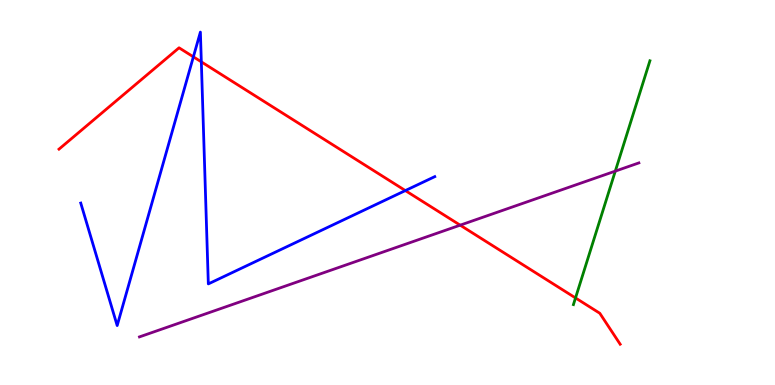[{'lines': ['blue', 'red'], 'intersections': [{'x': 2.5, 'y': 8.52}, {'x': 2.6, 'y': 8.39}, {'x': 5.23, 'y': 5.05}]}, {'lines': ['green', 'red'], 'intersections': [{'x': 7.43, 'y': 2.26}]}, {'lines': ['purple', 'red'], 'intersections': [{'x': 5.94, 'y': 4.15}]}, {'lines': ['blue', 'green'], 'intersections': []}, {'lines': ['blue', 'purple'], 'intersections': []}, {'lines': ['green', 'purple'], 'intersections': [{'x': 7.94, 'y': 5.56}]}]